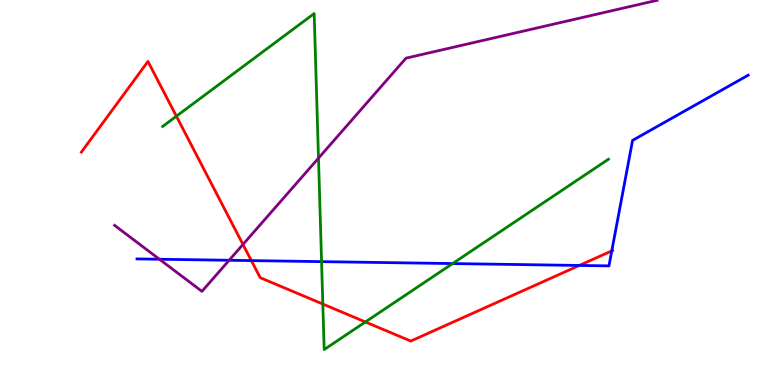[{'lines': ['blue', 'red'], 'intersections': [{'x': 3.24, 'y': 3.23}, {'x': 7.48, 'y': 3.11}, {'x': 7.89, 'y': 3.48}]}, {'lines': ['green', 'red'], 'intersections': [{'x': 2.28, 'y': 6.98}, {'x': 4.17, 'y': 2.1}, {'x': 4.71, 'y': 1.64}]}, {'lines': ['purple', 'red'], 'intersections': [{'x': 3.14, 'y': 3.65}]}, {'lines': ['blue', 'green'], 'intersections': [{'x': 4.15, 'y': 3.2}, {'x': 5.84, 'y': 3.15}]}, {'lines': ['blue', 'purple'], 'intersections': [{'x': 2.06, 'y': 3.27}, {'x': 2.96, 'y': 3.24}]}, {'lines': ['green', 'purple'], 'intersections': [{'x': 4.11, 'y': 5.89}]}]